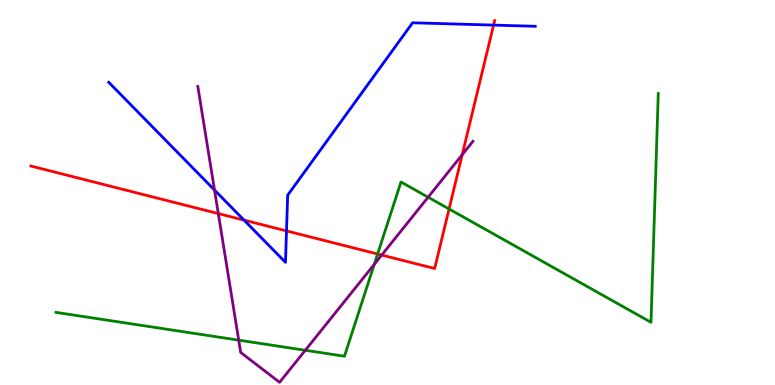[{'lines': ['blue', 'red'], 'intersections': [{'x': 3.15, 'y': 4.28}, {'x': 3.7, 'y': 4.0}, {'x': 6.37, 'y': 9.35}]}, {'lines': ['green', 'red'], 'intersections': [{'x': 4.87, 'y': 3.4}, {'x': 5.79, 'y': 4.57}]}, {'lines': ['purple', 'red'], 'intersections': [{'x': 2.82, 'y': 4.45}, {'x': 4.93, 'y': 3.37}, {'x': 5.96, 'y': 5.98}]}, {'lines': ['blue', 'green'], 'intersections': []}, {'lines': ['blue', 'purple'], 'intersections': [{'x': 2.77, 'y': 5.06}]}, {'lines': ['green', 'purple'], 'intersections': [{'x': 3.08, 'y': 1.16}, {'x': 3.94, 'y': 0.902}, {'x': 4.83, 'y': 3.13}, {'x': 5.52, 'y': 4.88}]}]